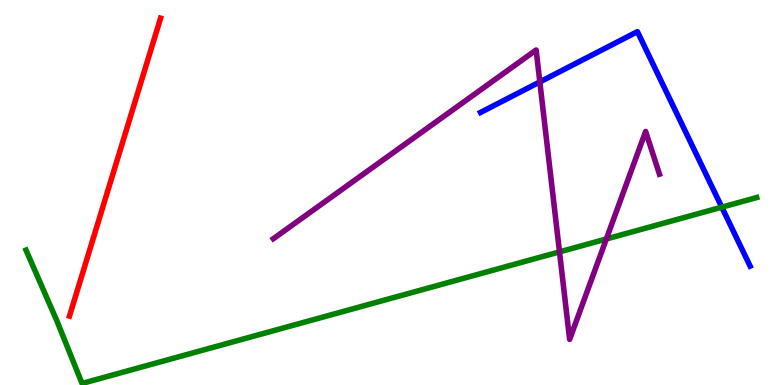[{'lines': ['blue', 'red'], 'intersections': []}, {'lines': ['green', 'red'], 'intersections': []}, {'lines': ['purple', 'red'], 'intersections': []}, {'lines': ['blue', 'green'], 'intersections': [{'x': 9.31, 'y': 4.62}]}, {'lines': ['blue', 'purple'], 'intersections': [{'x': 6.97, 'y': 7.87}]}, {'lines': ['green', 'purple'], 'intersections': [{'x': 7.22, 'y': 3.46}, {'x': 7.82, 'y': 3.79}]}]